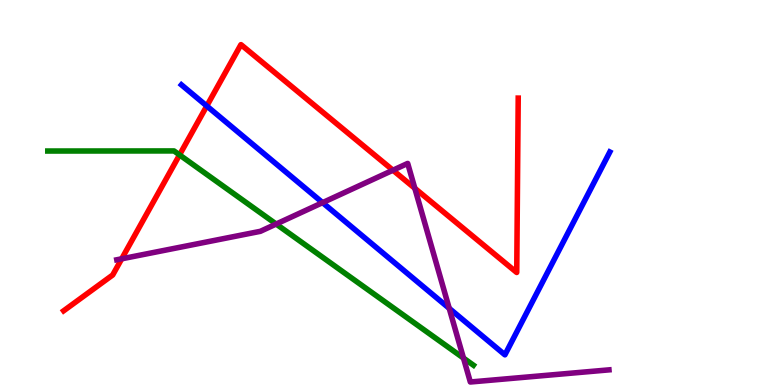[{'lines': ['blue', 'red'], 'intersections': [{'x': 2.67, 'y': 7.25}]}, {'lines': ['green', 'red'], 'intersections': [{'x': 2.32, 'y': 5.98}]}, {'lines': ['purple', 'red'], 'intersections': [{'x': 1.57, 'y': 3.28}, {'x': 5.07, 'y': 5.58}, {'x': 5.35, 'y': 5.11}]}, {'lines': ['blue', 'green'], 'intersections': []}, {'lines': ['blue', 'purple'], 'intersections': [{'x': 4.16, 'y': 4.74}, {'x': 5.8, 'y': 1.99}]}, {'lines': ['green', 'purple'], 'intersections': [{'x': 3.56, 'y': 4.18}, {'x': 5.98, 'y': 0.699}]}]